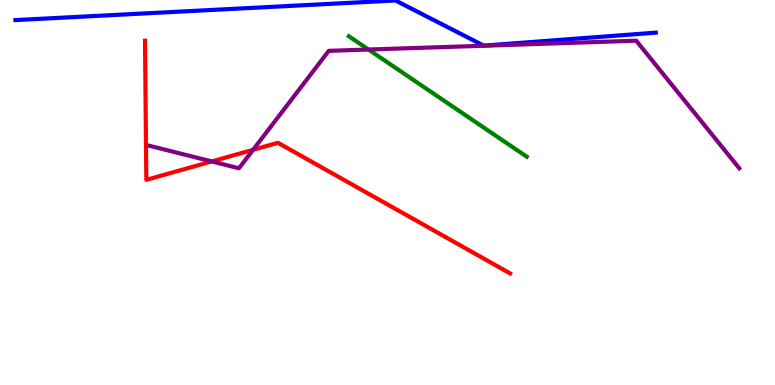[{'lines': ['blue', 'red'], 'intersections': []}, {'lines': ['green', 'red'], 'intersections': []}, {'lines': ['purple', 'red'], 'intersections': [{'x': 2.73, 'y': 5.81}, {'x': 3.27, 'y': 6.11}]}, {'lines': ['blue', 'green'], 'intersections': []}, {'lines': ['blue', 'purple'], 'intersections': []}, {'lines': ['green', 'purple'], 'intersections': [{'x': 4.75, 'y': 8.71}]}]